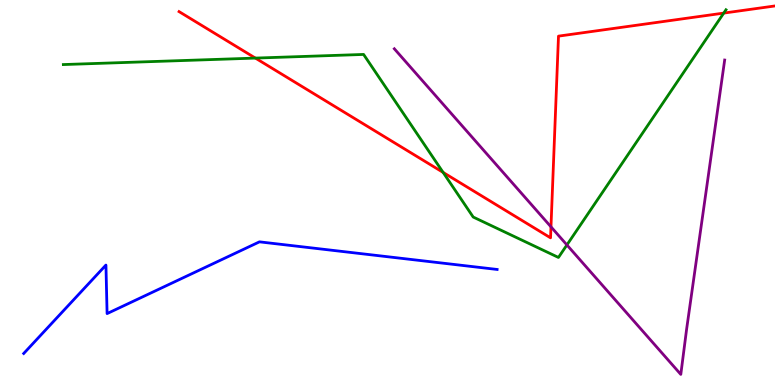[{'lines': ['blue', 'red'], 'intersections': []}, {'lines': ['green', 'red'], 'intersections': [{'x': 3.3, 'y': 8.49}, {'x': 5.72, 'y': 5.52}, {'x': 9.34, 'y': 9.66}]}, {'lines': ['purple', 'red'], 'intersections': [{'x': 7.11, 'y': 4.11}]}, {'lines': ['blue', 'green'], 'intersections': []}, {'lines': ['blue', 'purple'], 'intersections': []}, {'lines': ['green', 'purple'], 'intersections': [{'x': 7.31, 'y': 3.64}]}]